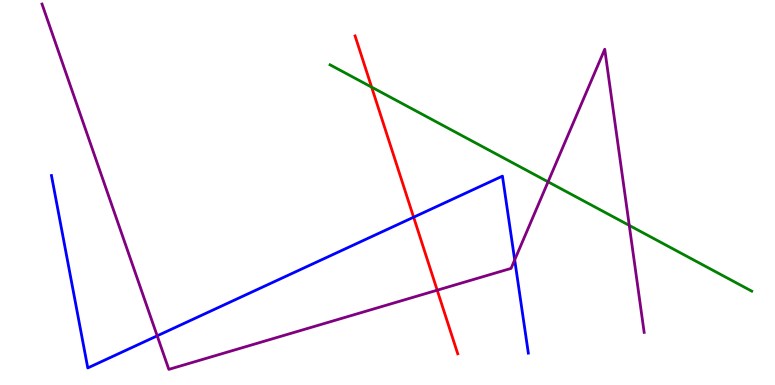[{'lines': ['blue', 'red'], 'intersections': [{'x': 5.34, 'y': 4.36}]}, {'lines': ['green', 'red'], 'intersections': [{'x': 4.8, 'y': 7.74}]}, {'lines': ['purple', 'red'], 'intersections': [{'x': 5.64, 'y': 2.46}]}, {'lines': ['blue', 'green'], 'intersections': []}, {'lines': ['blue', 'purple'], 'intersections': [{'x': 2.03, 'y': 1.28}, {'x': 6.64, 'y': 3.25}]}, {'lines': ['green', 'purple'], 'intersections': [{'x': 7.07, 'y': 5.28}, {'x': 8.12, 'y': 4.15}]}]